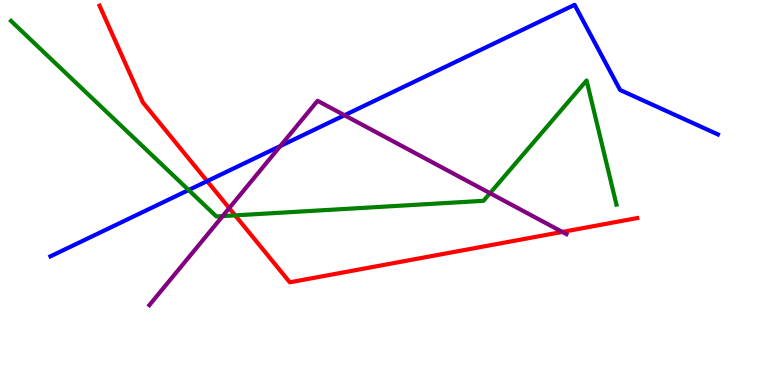[{'lines': ['blue', 'red'], 'intersections': [{'x': 2.67, 'y': 5.3}]}, {'lines': ['green', 'red'], 'intersections': [{'x': 3.03, 'y': 4.41}]}, {'lines': ['purple', 'red'], 'intersections': [{'x': 2.96, 'y': 4.59}, {'x': 7.26, 'y': 3.98}]}, {'lines': ['blue', 'green'], 'intersections': [{'x': 2.43, 'y': 5.06}]}, {'lines': ['blue', 'purple'], 'intersections': [{'x': 3.62, 'y': 6.21}, {'x': 4.44, 'y': 7.01}]}, {'lines': ['green', 'purple'], 'intersections': [{'x': 2.87, 'y': 4.39}, {'x': 6.32, 'y': 4.98}]}]